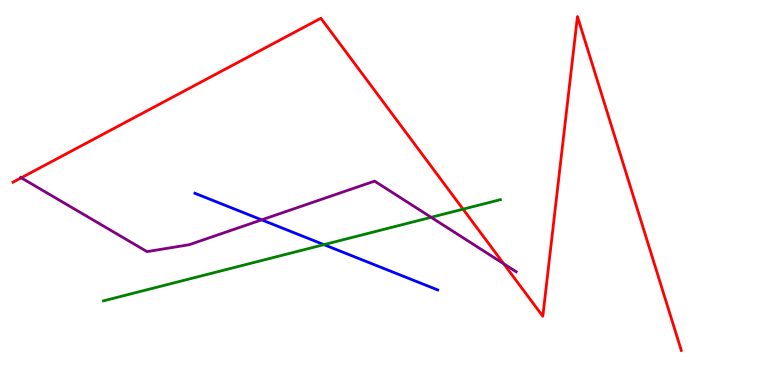[{'lines': ['blue', 'red'], 'intersections': []}, {'lines': ['green', 'red'], 'intersections': [{'x': 5.97, 'y': 4.57}]}, {'lines': ['purple', 'red'], 'intersections': [{'x': 0.274, 'y': 5.38}, {'x': 6.5, 'y': 3.15}]}, {'lines': ['blue', 'green'], 'intersections': [{'x': 4.18, 'y': 3.65}]}, {'lines': ['blue', 'purple'], 'intersections': [{'x': 3.38, 'y': 4.29}]}, {'lines': ['green', 'purple'], 'intersections': [{'x': 5.56, 'y': 4.36}]}]